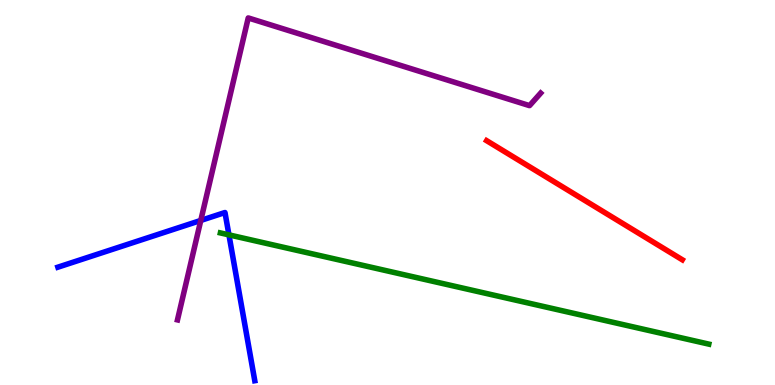[{'lines': ['blue', 'red'], 'intersections': []}, {'lines': ['green', 'red'], 'intersections': []}, {'lines': ['purple', 'red'], 'intersections': []}, {'lines': ['blue', 'green'], 'intersections': [{'x': 2.95, 'y': 3.9}]}, {'lines': ['blue', 'purple'], 'intersections': [{'x': 2.59, 'y': 4.27}]}, {'lines': ['green', 'purple'], 'intersections': []}]